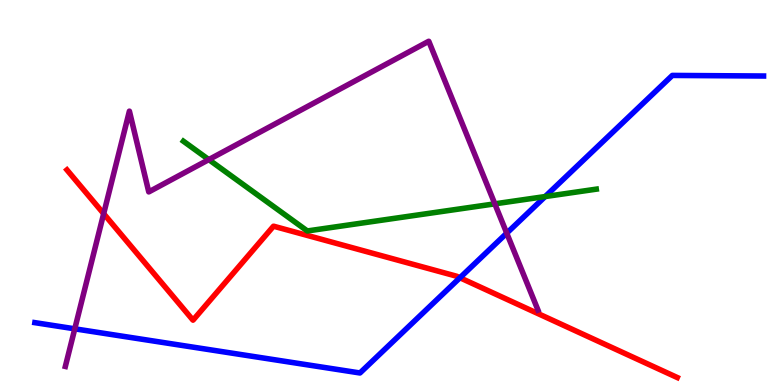[{'lines': ['blue', 'red'], 'intersections': [{'x': 5.93, 'y': 2.79}]}, {'lines': ['green', 'red'], 'intersections': []}, {'lines': ['purple', 'red'], 'intersections': [{'x': 1.34, 'y': 4.45}]}, {'lines': ['blue', 'green'], 'intersections': [{'x': 7.03, 'y': 4.89}]}, {'lines': ['blue', 'purple'], 'intersections': [{'x': 0.965, 'y': 1.46}, {'x': 6.54, 'y': 3.94}]}, {'lines': ['green', 'purple'], 'intersections': [{'x': 2.69, 'y': 5.85}, {'x': 6.38, 'y': 4.71}]}]